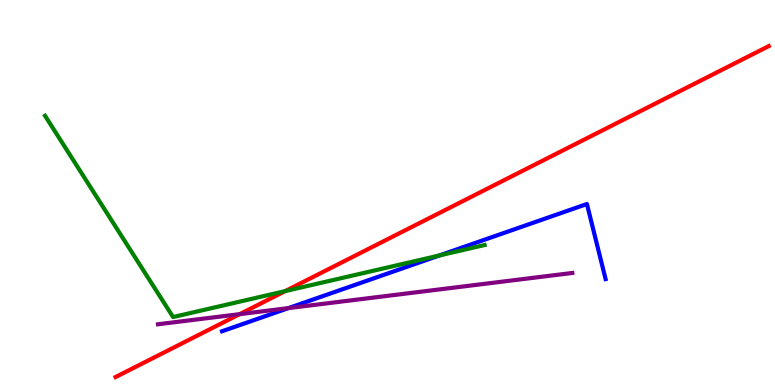[{'lines': ['blue', 'red'], 'intersections': []}, {'lines': ['green', 'red'], 'intersections': [{'x': 3.68, 'y': 2.44}]}, {'lines': ['purple', 'red'], 'intersections': [{'x': 3.09, 'y': 1.84}]}, {'lines': ['blue', 'green'], 'intersections': [{'x': 5.67, 'y': 3.36}]}, {'lines': ['blue', 'purple'], 'intersections': [{'x': 3.72, 'y': 2.0}]}, {'lines': ['green', 'purple'], 'intersections': []}]